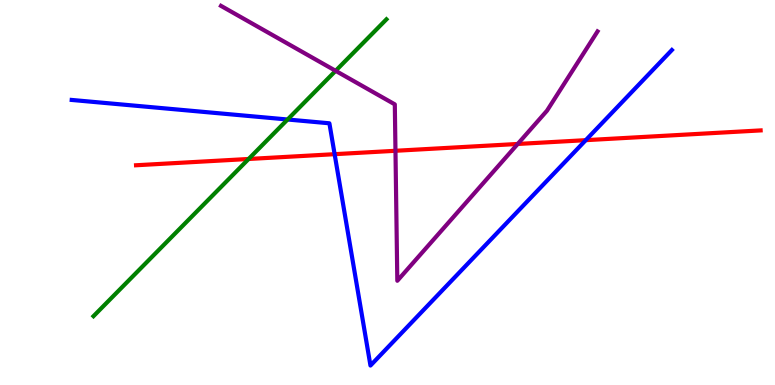[{'lines': ['blue', 'red'], 'intersections': [{'x': 4.32, 'y': 6.0}, {'x': 7.56, 'y': 6.36}]}, {'lines': ['green', 'red'], 'intersections': [{'x': 3.21, 'y': 5.87}]}, {'lines': ['purple', 'red'], 'intersections': [{'x': 5.1, 'y': 6.08}, {'x': 6.68, 'y': 6.26}]}, {'lines': ['blue', 'green'], 'intersections': [{'x': 3.71, 'y': 6.9}]}, {'lines': ['blue', 'purple'], 'intersections': []}, {'lines': ['green', 'purple'], 'intersections': [{'x': 4.33, 'y': 8.16}]}]